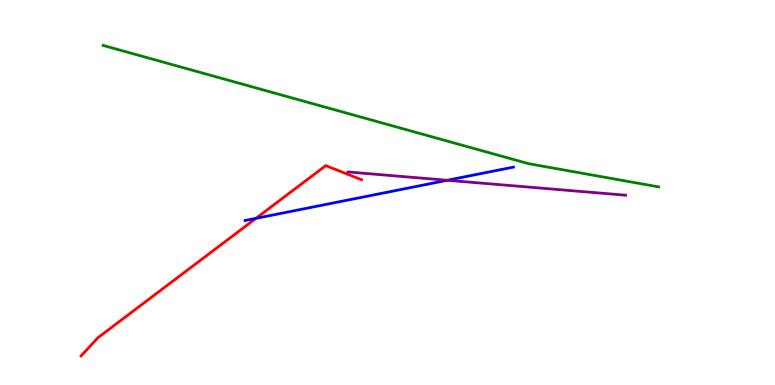[{'lines': ['blue', 'red'], 'intersections': [{'x': 3.3, 'y': 4.33}]}, {'lines': ['green', 'red'], 'intersections': []}, {'lines': ['purple', 'red'], 'intersections': []}, {'lines': ['blue', 'green'], 'intersections': []}, {'lines': ['blue', 'purple'], 'intersections': [{'x': 5.77, 'y': 5.32}]}, {'lines': ['green', 'purple'], 'intersections': []}]